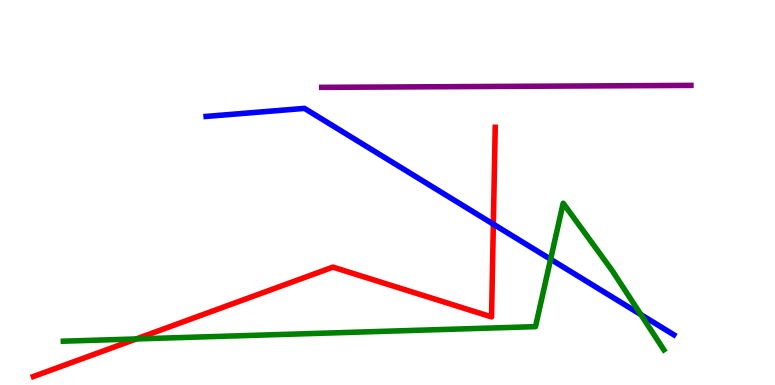[{'lines': ['blue', 'red'], 'intersections': [{'x': 6.37, 'y': 4.18}]}, {'lines': ['green', 'red'], 'intersections': [{'x': 1.76, 'y': 1.2}]}, {'lines': ['purple', 'red'], 'intersections': []}, {'lines': ['blue', 'green'], 'intersections': [{'x': 7.1, 'y': 3.27}, {'x': 8.27, 'y': 1.83}]}, {'lines': ['blue', 'purple'], 'intersections': []}, {'lines': ['green', 'purple'], 'intersections': []}]